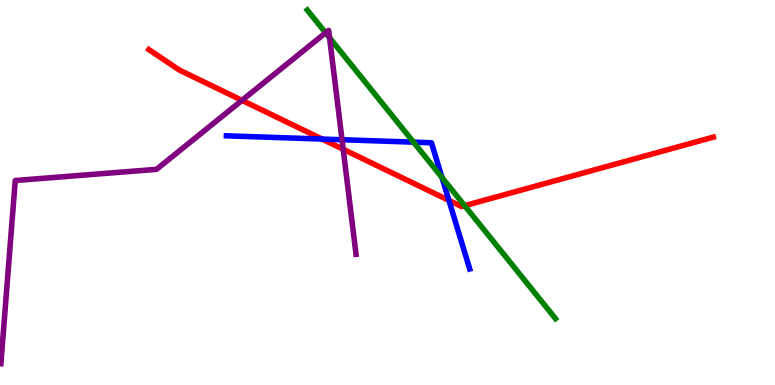[{'lines': ['blue', 'red'], 'intersections': [{'x': 4.16, 'y': 6.39}, {'x': 5.79, 'y': 4.8}]}, {'lines': ['green', 'red'], 'intersections': [{'x': 6.0, 'y': 4.66}]}, {'lines': ['purple', 'red'], 'intersections': [{'x': 3.12, 'y': 7.39}, {'x': 4.43, 'y': 6.12}]}, {'lines': ['blue', 'green'], 'intersections': [{'x': 5.34, 'y': 6.31}, {'x': 5.7, 'y': 5.39}]}, {'lines': ['blue', 'purple'], 'intersections': [{'x': 4.41, 'y': 6.37}]}, {'lines': ['green', 'purple'], 'intersections': [{'x': 4.2, 'y': 9.15}, {'x': 4.25, 'y': 9.02}]}]